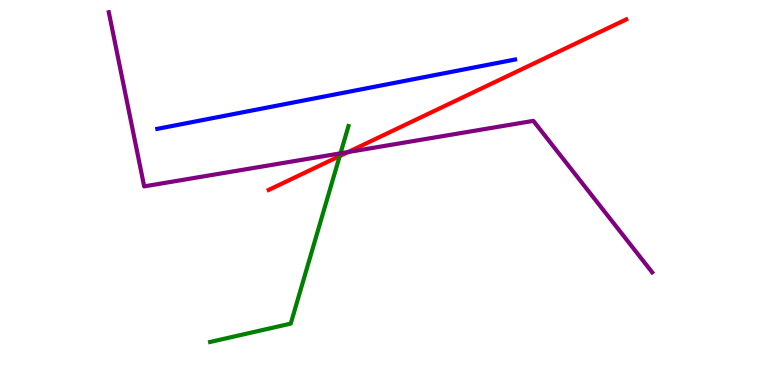[{'lines': ['blue', 'red'], 'intersections': []}, {'lines': ['green', 'red'], 'intersections': [{'x': 4.38, 'y': 5.95}]}, {'lines': ['purple', 'red'], 'intersections': [{'x': 4.49, 'y': 6.05}]}, {'lines': ['blue', 'green'], 'intersections': []}, {'lines': ['blue', 'purple'], 'intersections': []}, {'lines': ['green', 'purple'], 'intersections': [{'x': 4.39, 'y': 6.02}]}]